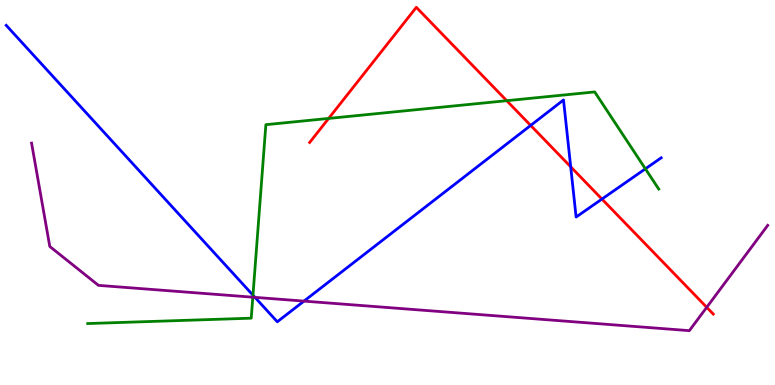[{'lines': ['blue', 'red'], 'intersections': [{'x': 6.85, 'y': 6.74}, {'x': 7.36, 'y': 5.67}, {'x': 7.77, 'y': 4.83}]}, {'lines': ['green', 'red'], 'intersections': [{'x': 4.24, 'y': 6.92}, {'x': 6.54, 'y': 7.38}]}, {'lines': ['purple', 'red'], 'intersections': [{'x': 9.12, 'y': 2.02}]}, {'lines': ['blue', 'green'], 'intersections': [{'x': 3.26, 'y': 2.33}, {'x': 8.33, 'y': 5.62}]}, {'lines': ['blue', 'purple'], 'intersections': [{'x': 3.29, 'y': 2.28}, {'x': 3.92, 'y': 2.18}]}, {'lines': ['green', 'purple'], 'intersections': [{'x': 3.26, 'y': 2.28}]}]